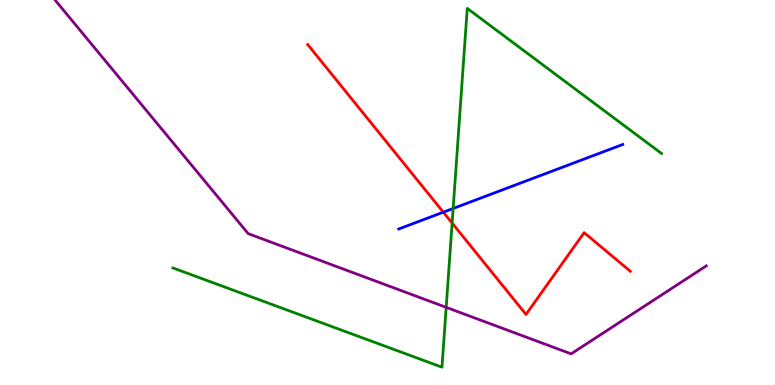[{'lines': ['blue', 'red'], 'intersections': [{'x': 5.72, 'y': 4.49}]}, {'lines': ['green', 'red'], 'intersections': [{'x': 5.83, 'y': 4.21}]}, {'lines': ['purple', 'red'], 'intersections': []}, {'lines': ['blue', 'green'], 'intersections': [{'x': 5.85, 'y': 4.59}]}, {'lines': ['blue', 'purple'], 'intersections': []}, {'lines': ['green', 'purple'], 'intersections': [{'x': 5.76, 'y': 2.02}]}]